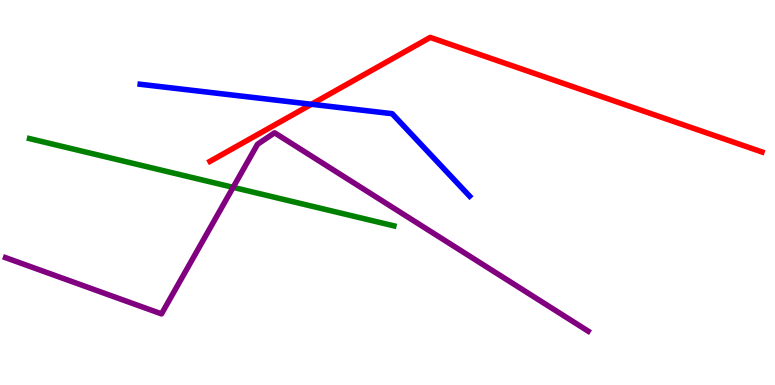[{'lines': ['blue', 'red'], 'intersections': [{'x': 4.02, 'y': 7.29}]}, {'lines': ['green', 'red'], 'intersections': []}, {'lines': ['purple', 'red'], 'intersections': []}, {'lines': ['blue', 'green'], 'intersections': []}, {'lines': ['blue', 'purple'], 'intersections': []}, {'lines': ['green', 'purple'], 'intersections': [{'x': 3.01, 'y': 5.13}]}]